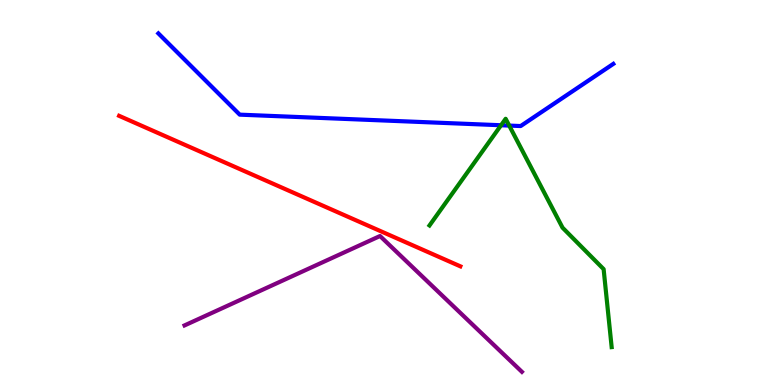[{'lines': ['blue', 'red'], 'intersections': []}, {'lines': ['green', 'red'], 'intersections': []}, {'lines': ['purple', 'red'], 'intersections': []}, {'lines': ['blue', 'green'], 'intersections': [{'x': 6.47, 'y': 6.75}, {'x': 6.57, 'y': 6.74}]}, {'lines': ['blue', 'purple'], 'intersections': []}, {'lines': ['green', 'purple'], 'intersections': []}]